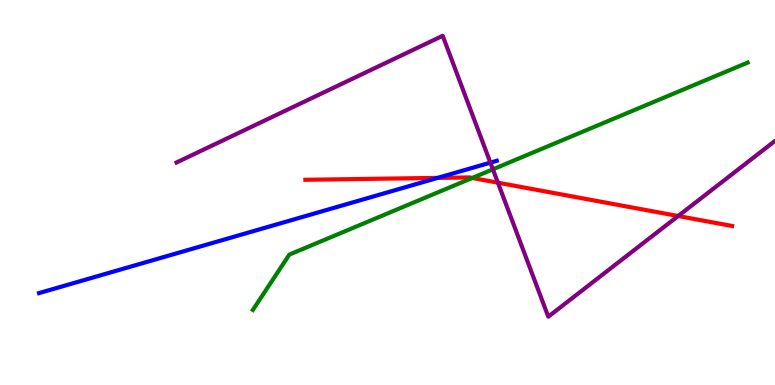[{'lines': ['blue', 'red'], 'intersections': [{'x': 5.65, 'y': 5.38}]}, {'lines': ['green', 'red'], 'intersections': [{'x': 6.09, 'y': 5.38}]}, {'lines': ['purple', 'red'], 'intersections': [{'x': 6.42, 'y': 5.26}, {'x': 8.75, 'y': 4.39}]}, {'lines': ['blue', 'green'], 'intersections': []}, {'lines': ['blue', 'purple'], 'intersections': [{'x': 6.33, 'y': 5.78}]}, {'lines': ['green', 'purple'], 'intersections': [{'x': 6.36, 'y': 5.6}]}]